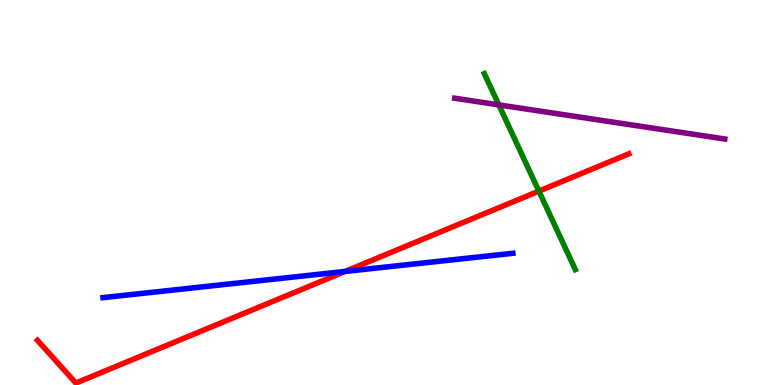[{'lines': ['blue', 'red'], 'intersections': [{'x': 4.45, 'y': 2.95}]}, {'lines': ['green', 'red'], 'intersections': [{'x': 6.95, 'y': 5.04}]}, {'lines': ['purple', 'red'], 'intersections': []}, {'lines': ['blue', 'green'], 'intersections': []}, {'lines': ['blue', 'purple'], 'intersections': []}, {'lines': ['green', 'purple'], 'intersections': [{'x': 6.44, 'y': 7.28}]}]